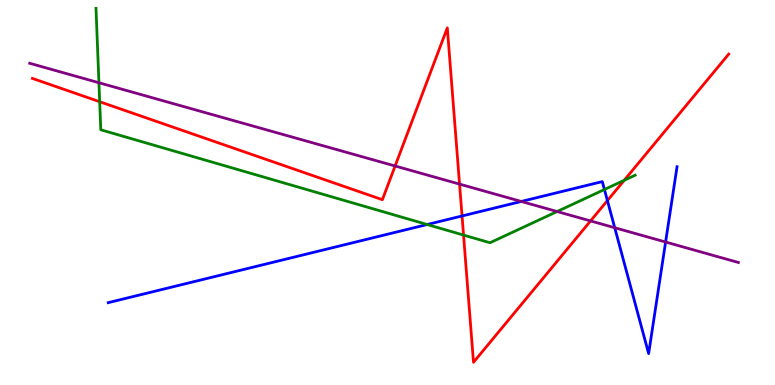[{'lines': ['blue', 'red'], 'intersections': [{'x': 5.96, 'y': 4.39}, {'x': 7.84, 'y': 4.79}]}, {'lines': ['green', 'red'], 'intersections': [{'x': 1.29, 'y': 7.36}, {'x': 5.98, 'y': 3.89}, {'x': 8.05, 'y': 5.32}]}, {'lines': ['purple', 'red'], 'intersections': [{'x': 5.1, 'y': 5.69}, {'x': 5.93, 'y': 5.22}, {'x': 7.62, 'y': 4.26}]}, {'lines': ['blue', 'green'], 'intersections': [{'x': 5.51, 'y': 4.17}, {'x': 7.8, 'y': 5.08}]}, {'lines': ['blue', 'purple'], 'intersections': [{'x': 6.73, 'y': 4.77}, {'x': 7.93, 'y': 4.08}, {'x': 8.59, 'y': 3.71}]}, {'lines': ['green', 'purple'], 'intersections': [{'x': 1.28, 'y': 7.85}, {'x': 7.19, 'y': 4.51}]}]